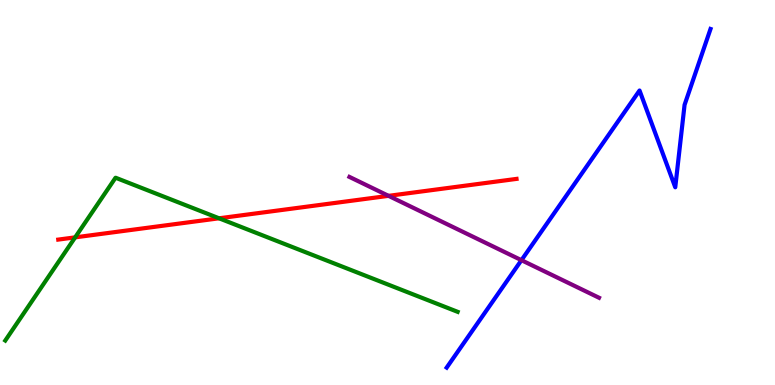[{'lines': ['blue', 'red'], 'intersections': []}, {'lines': ['green', 'red'], 'intersections': [{'x': 0.97, 'y': 3.83}, {'x': 2.83, 'y': 4.33}]}, {'lines': ['purple', 'red'], 'intersections': [{'x': 5.01, 'y': 4.91}]}, {'lines': ['blue', 'green'], 'intersections': []}, {'lines': ['blue', 'purple'], 'intersections': [{'x': 6.73, 'y': 3.24}]}, {'lines': ['green', 'purple'], 'intersections': []}]